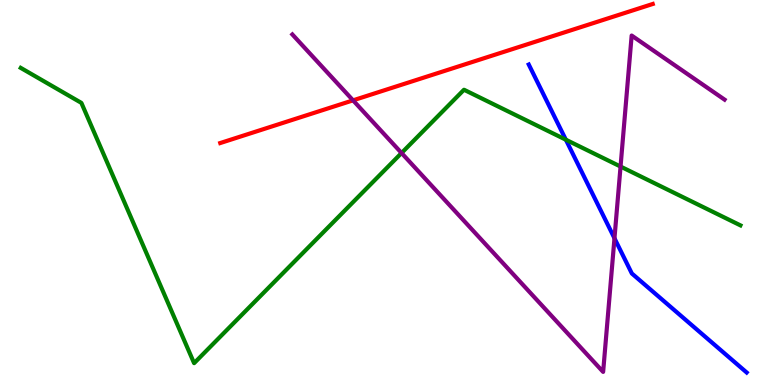[{'lines': ['blue', 'red'], 'intersections': []}, {'lines': ['green', 'red'], 'intersections': []}, {'lines': ['purple', 'red'], 'intersections': [{'x': 4.56, 'y': 7.39}]}, {'lines': ['blue', 'green'], 'intersections': [{'x': 7.3, 'y': 6.37}]}, {'lines': ['blue', 'purple'], 'intersections': [{'x': 7.93, 'y': 3.81}]}, {'lines': ['green', 'purple'], 'intersections': [{'x': 5.18, 'y': 6.03}, {'x': 8.01, 'y': 5.67}]}]